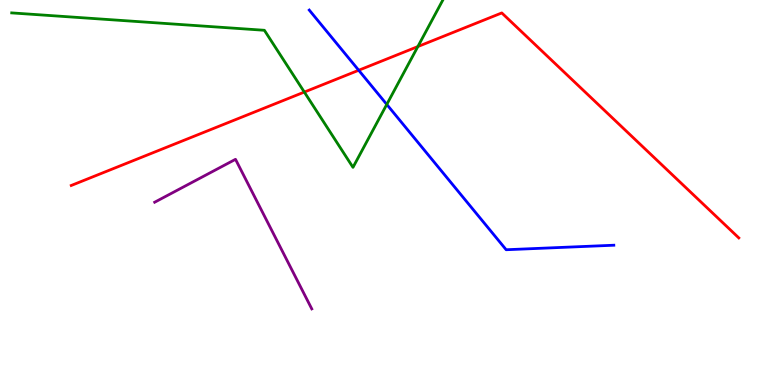[{'lines': ['blue', 'red'], 'intersections': [{'x': 4.63, 'y': 8.17}]}, {'lines': ['green', 'red'], 'intersections': [{'x': 3.93, 'y': 7.61}, {'x': 5.39, 'y': 8.79}]}, {'lines': ['purple', 'red'], 'intersections': []}, {'lines': ['blue', 'green'], 'intersections': [{'x': 4.99, 'y': 7.29}]}, {'lines': ['blue', 'purple'], 'intersections': []}, {'lines': ['green', 'purple'], 'intersections': []}]